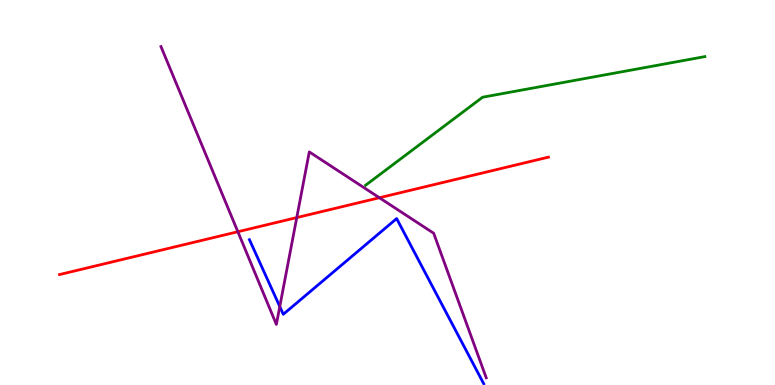[{'lines': ['blue', 'red'], 'intersections': []}, {'lines': ['green', 'red'], 'intersections': []}, {'lines': ['purple', 'red'], 'intersections': [{'x': 3.07, 'y': 3.98}, {'x': 3.83, 'y': 4.35}, {'x': 4.9, 'y': 4.86}]}, {'lines': ['blue', 'green'], 'intersections': []}, {'lines': ['blue', 'purple'], 'intersections': [{'x': 3.61, 'y': 2.04}]}, {'lines': ['green', 'purple'], 'intersections': []}]